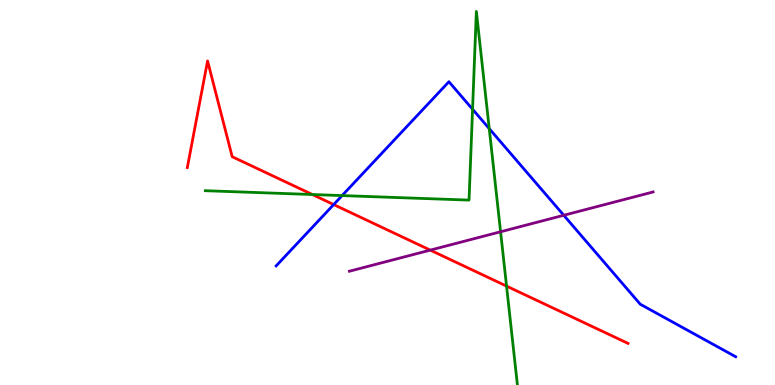[{'lines': ['blue', 'red'], 'intersections': [{'x': 4.31, 'y': 4.69}]}, {'lines': ['green', 'red'], 'intersections': [{'x': 4.03, 'y': 4.95}, {'x': 6.54, 'y': 2.57}]}, {'lines': ['purple', 'red'], 'intersections': [{'x': 5.55, 'y': 3.5}]}, {'lines': ['blue', 'green'], 'intersections': [{'x': 4.41, 'y': 4.92}, {'x': 6.1, 'y': 7.16}, {'x': 6.31, 'y': 6.66}]}, {'lines': ['blue', 'purple'], 'intersections': [{'x': 7.27, 'y': 4.41}]}, {'lines': ['green', 'purple'], 'intersections': [{'x': 6.46, 'y': 3.98}]}]